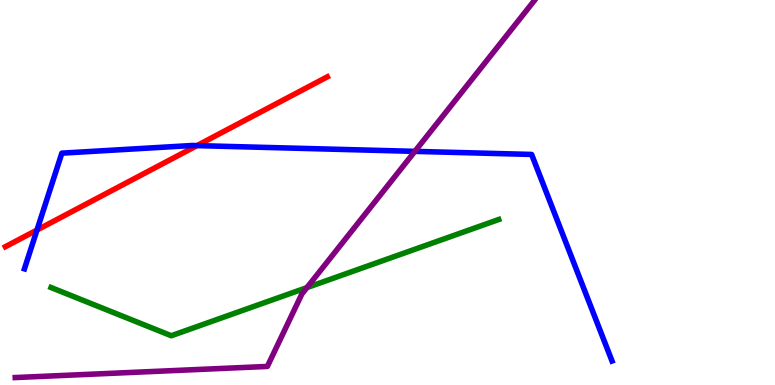[{'lines': ['blue', 'red'], 'intersections': [{'x': 0.477, 'y': 4.03}, {'x': 2.54, 'y': 6.22}]}, {'lines': ['green', 'red'], 'intersections': []}, {'lines': ['purple', 'red'], 'intersections': []}, {'lines': ['blue', 'green'], 'intersections': []}, {'lines': ['blue', 'purple'], 'intersections': [{'x': 5.35, 'y': 6.07}]}, {'lines': ['green', 'purple'], 'intersections': [{'x': 3.96, 'y': 2.53}]}]